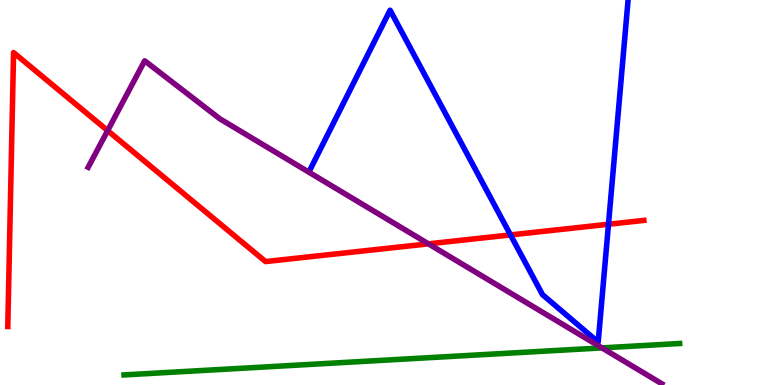[{'lines': ['blue', 'red'], 'intersections': [{'x': 6.59, 'y': 3.9}, {'x': 7.85, 'y': 4.18}]}, {'lines': ['green', 'red'], 'intersections': []}, {'lines': ['purple', 'red'], 'intersections': [{'x': 1.39, 'y': 6.61}, {'x': 5.53, 'y': 3.67}]}, {'lines': ['blue', 'green'], 'intersections': []}, {'lines': ['blue', 'purple'], 'intersections': []}, {'lines': ['green', 'purple'], 'intersections': [{'x': 7.77, 'y': 0.964}]}]